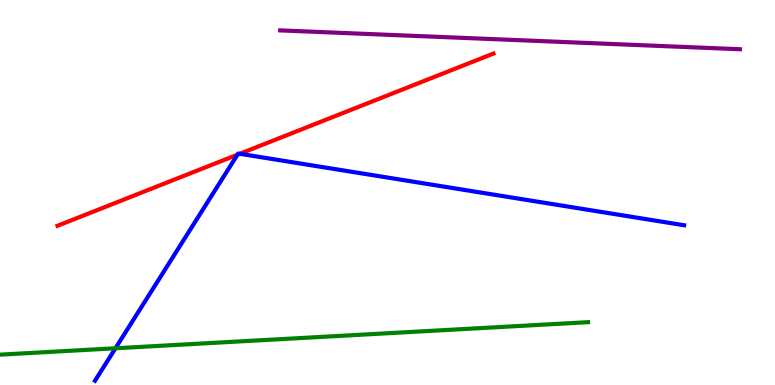[{'lines': ['blue', 'red'], 'intersections': [{'x': 3.06, 'y': 5.98}, {'x': 3.09, 'y': 6.01}]}, {'lines': ['green', 'red'], 'intersections': []}, {'lines': ['purple', 'red'], 'intersections': []}, {'lines': ['blue', 'green'], 'intersections': [{'x': 1.49, 'y': 0.954}]}, {'lines': ['blue', 'purple'], 'intersections': []}, {'lines': ['green', 'purple'], 'intersections': []}]